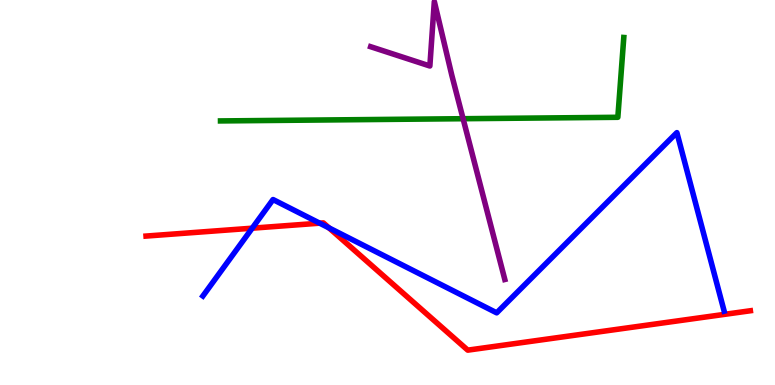[{'lines': ['blue', 'red'], 'intersections': [{'x': 3.25, 'y': 4.07}, {'x': 4.12, 'y': 4.2}, {'x': 4.25, 'y': 4.08}]}, {'lines': ['green', 'red'], 'intersections': []}, {'lines': ['purple', 'red'], 'intersections': []}, {'lines': ['blue', 'green'], 'intersections': []}, {'lines': ['blue', 'purple'], 'intersections': []}, {'lines': ['green', 'purple'], 'intersections': [{'x': 5.98, 'y': 6.92}]}]